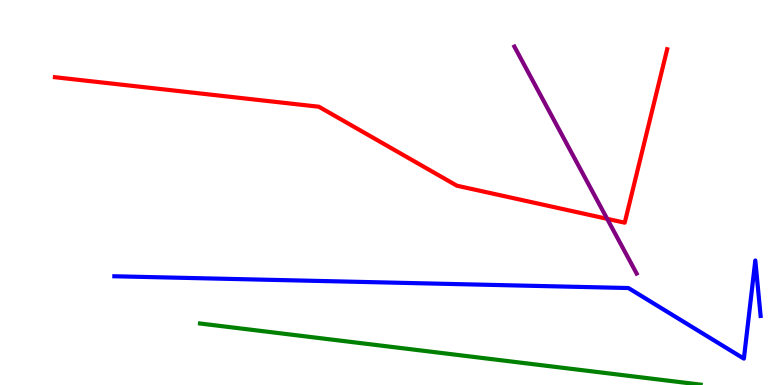[{'lines': ['blue', 'red'], 'intersections': []}, {'lines': ['green', 'red'], 'intersections': []}, {'lines': ['purple', 'red'], 'intersections': [{'x': 7.83, 'y': 4.32}]}, {'lines': ['blue', 'green'], 'intersections': []}, {'lines': ['blue', 'purple'], 'intersections': []}, {'lines': ['green', 'purple'], 'intersections': []}]